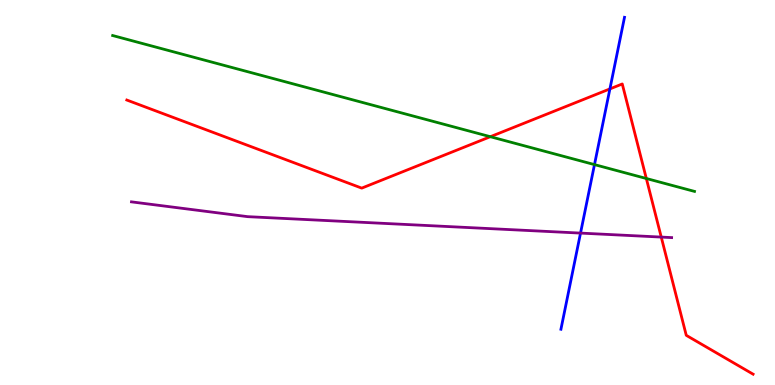[{'lines': ['blue', 'red'], 'intersections': [{'x': 7.87, 'y': 7.69}]}, {'lines': ['green', 'red'], 'intersections': [{'x': 6.33, 'y': 6.45}, {'x': 8.34, 'y': 5.36}]}, {'lines': ['purple', 'red'], 'intersections': [{'x': 8.53, 'y': 3.84}]}, {'lines': ['blue', 'green'], 'intersections': [{'x': 7.67, 'y': 5.72}]}, {'lines': ['blue', 'purple'], 'intersections': [{'x': 7.49, 'y': 3.95}]}, {'lines': ['green', 'purple'], 'intersections': []}]